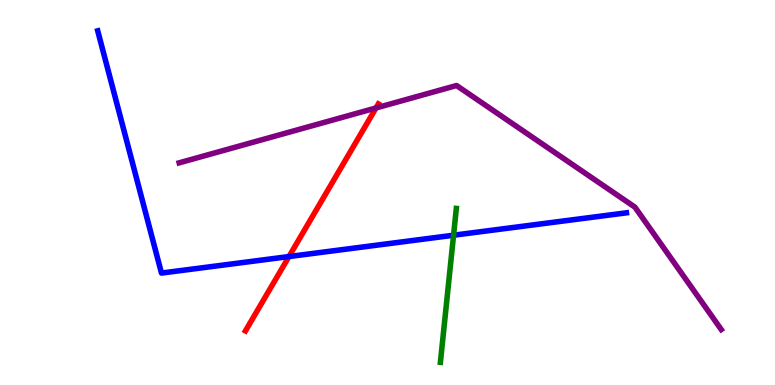[{'lines': ['blue', 'red'], 'intersections': [{'x': 3.73, 'y': 3.34}]}, {'lines': ['green', 'red'], 'intersections': []}, {'lines': ['purple', 'red'], 'intersections': [{'x': 4.85, 'y': 7.2}]}, {'lines': ['blue', 'green'], 'intersections': [{'x': 5.85, 'y': 3.89}]}, {'lines': ['blue', 'purple'], 'intersections': []}, {'lines': ['green', 'purple'], 'intersections': []}]